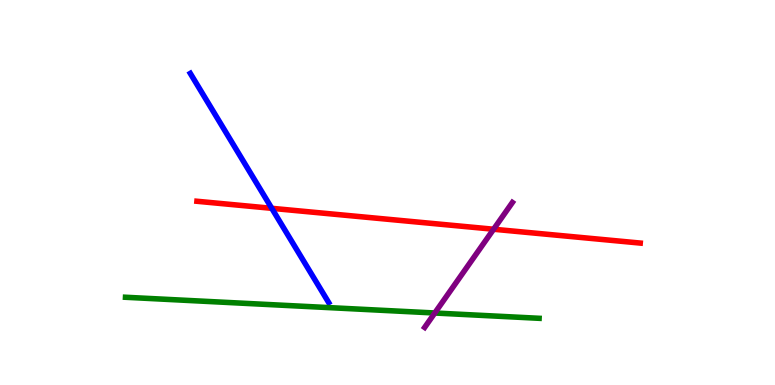[{'lines': ['blue', 'red'], 'intersections': [{'x': 3.51, 'y': 4.59}]}, {'lines': ['green', 'red'], 'intersections': []}, {'lines': ['purple', 'red'], 'intersections': [{'x': 6.37, 'y': 4.05}]}, {'lines': ['blue', 'green'], 'intersections': []}, {'lines': ['blue', 'purple'], 'intersections': []}, {'lines': ['green', 'purple'], 'intersections': [{'x': 5.61, 'y': 1.87}]}]